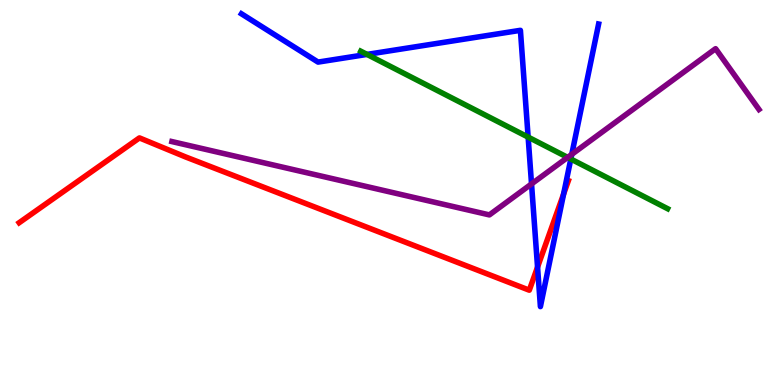[{'lines': ['blue', 'red'], 'intersections': [{'x': 6.94, 'y': 3.06}, {'x': 7.27, 'y': 4.96}]}, {'lines': ['green', 'red'], 'intersections': []}, {'lines': ['purple', 'red'], 'intersections': []}, {'lines': ['blue', 'green'], 'intersections': [{'x': 4.74, 'y': 8.59}, {'x': 6.81, 'y': 6.44}, {'x': 7.37, 'y': 5.87}]}, {'lines': ['blue', 'purple'], 'intersections': [{'x': 6.86, 'y': 5.22}, {'x': 7.38, 'y': 5.99}]}, {'lines': ['green', 'purple'], 'intersections': [{'x': 7.32, 'y': 5.91}]}]